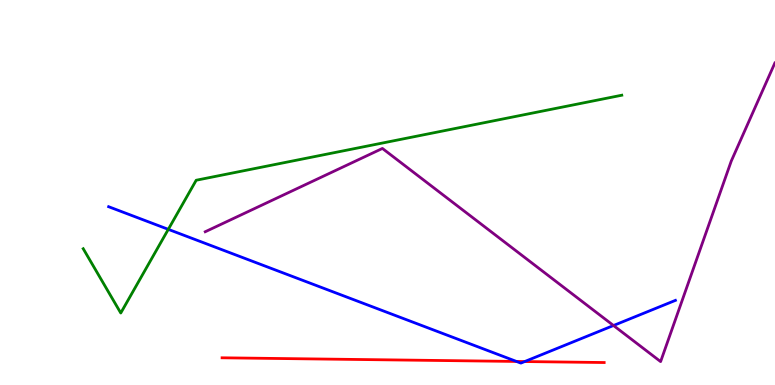[{'lines': ['blue', 'red'], 'intersections': [{'x': 6.66, 'y': 0.612}, {'x': 6.77, 'y': 0.609}]}, {'lines': ['green', 'red'], 'intersections': []}, {'lines': ['purple', 'red'], 'intersections': []}, {'lines': ['blue', 'green'], 'intersections': [{'x': 2.17, 'y': 4.04}]}, {'lines': ['blue', 'purple'], 'intersections': [{'x': 7.92, 'y': 1.55}]}, {'lines': ['green', 'purple'], 'intersections': []}]